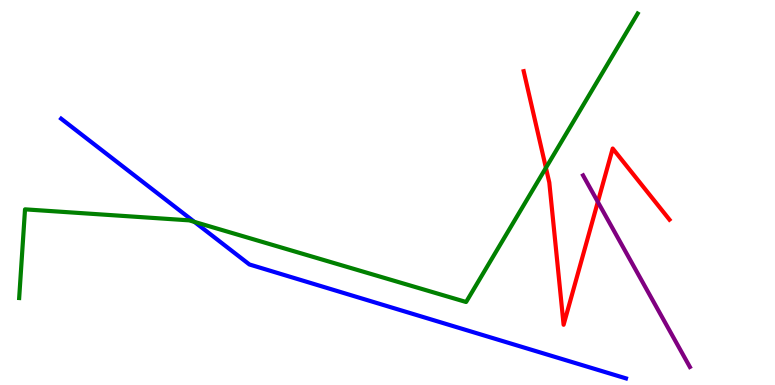[{'lines': ['blue', 'red'], 'intersections': []}, {'lines': ['green', 'red'], 'intersections': [{'x': 7.04, 'y': 5.64}]}, {'lines': ['purple', 'red'], 'intersections': [{'x': 7.71, 'y': 4.76}]}, {'lines': ['blue', 'green'], 'intersections': [{'x': 2.51, 'y': 4.24}]}, {'lines': ['blue', 'purple'], 'intersections': []}, {'lines': ['green', 'purple'], 'intersections': []}]